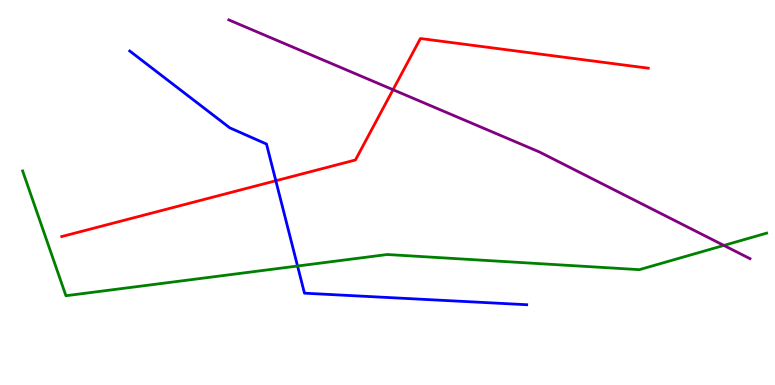[{'lines': ['blue', 'red'], 'intersections': [{'x': 3.56, 'y': 5.31}]}, {'lines': ['green', 'red'], 'intersections': []}, {'lines': ['purple', 'red'], 'intersections': [{'x': 5.07, 'y': 7.67}]}, {'lines': ['blue', 'green'], 'intersections': [{'x': 3.84, 'y': 3.09}]}, {'lines': ['blue', 'purple'], 'intersections': []}, {'lines': ['green', 'purple'], 'intersections': [{'x': 9.34, 'y': 3.63}]}]